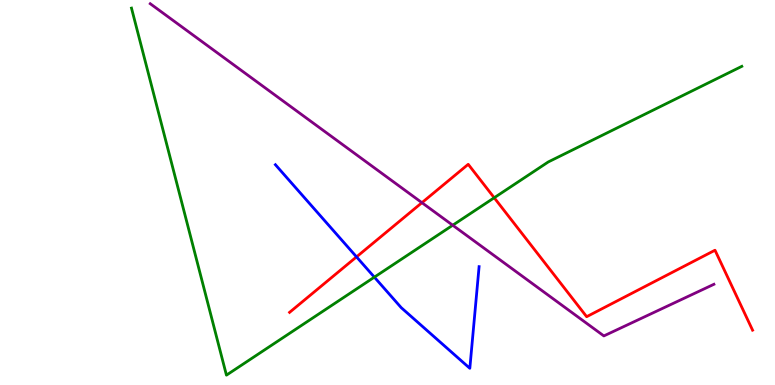[{'lines': ['blue', 'red'], 'intersections': [{'x': 4.6, 'y': 3.33}]}, {'lines': ['green', 'red'], 'intersections': [{'x': 6.38, 'y': 4.86}]}, {'lines': ['purple', 'red'], 'intersections': [{'x': 5.44, 'y': 4.74}]}, {'lines': ['blue', 'green'], 'intersections': [{'x': 4.83, 'y': 2.8}]}, {'lines': ['blue', 'purple'], 'intersections': []}, {'lines': ['green', 'purple'], 'intersections': [{'x': 5.84, 'y': 4.15}]}]